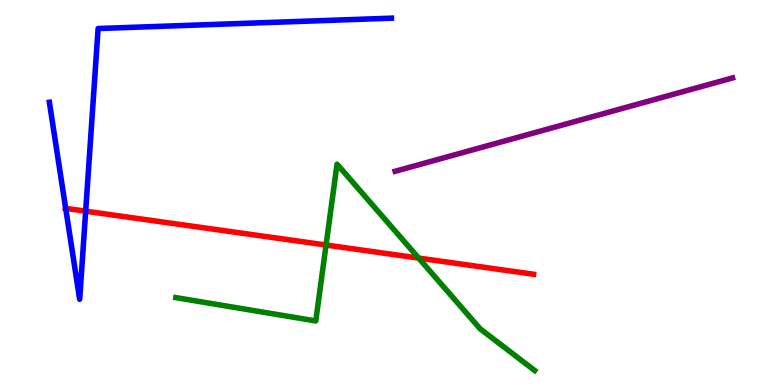[{'lines': ['blue', 'red'], 'intersections': [{'x': 0.848, 'y': 4.59}, {'x': 1.11, 'y': 4.51}]}, {'lines': ['green', 'red'], 'intersections': [{'x': 4.21, 'y': 3.64}, {'x': 5.4, 'y': 3.3}]}, {'lines': ['purple', 'red'], 'intersections': []}, {'lines': ['blue', 'green'], 'intersections': []}, {'lines': ['blue', 'purple'], 'intersections': []}, {'lines': ['green', 'purple'], 'intersections': []}]